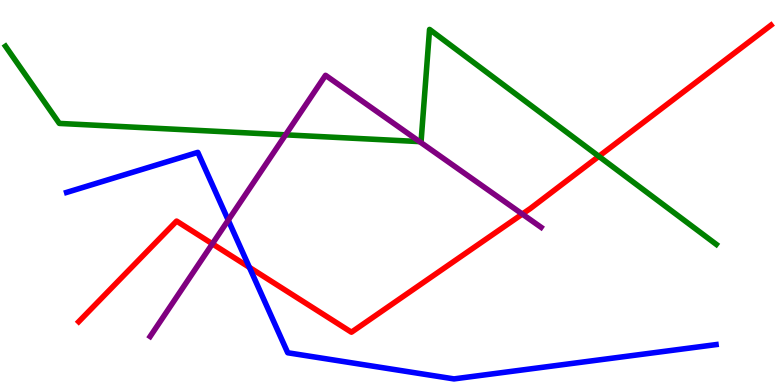[{'lines': ['blue', 'red'], 'intersections': [{'x': 3.22, 'y': 3.06}]}, {'lines': ['green', 'red'], 'intersections': [{'x': 7.73, 'y': 5.94}]}, {'lines': ['purple', 'red'], 'intersections': [{'x': 2.74, 'y': 3.67}, {'x': 6.74, 'y': 4.44}]}, {'lines': ['blue', 'green'], 'intersections': []}, {'lines': ['blue', 'purple'], 'intersections': [{'x': 2.94, 'y': 4.28}]}, {'lines': ['green', 'purple'], 'intersections': [{'x': 3.68, 'y': 6.5}, {'x': 5.41, 'y': 6.32}]}]